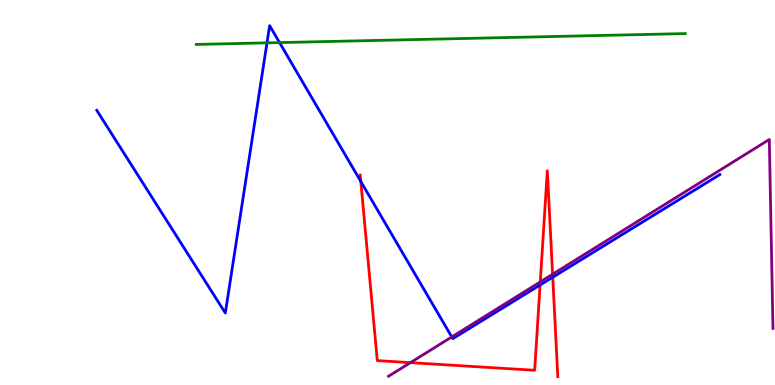[{'lines': ['blue', 'red'], 'intersections': [{'x': 4.66, 'y': 5.29}, {'x': 6.97, 'y': 2.6}, {'x': 7.13, 'y': 2.8}]}, {'lines': ['green', 'red'], 'intersections': []}, {'lines': ['purple', 'red'], 'intersections': [{'x': 5.3, 'y': 0.581}, {'x': 6.97, 'y': 2.68}, {'x': 7.13, 'y': 2.88}]}, {'lines': ['blue', 'green'], 'intersections': [{'x': 3.45, 'y': 8.89}, {'x': 3.61, 'y': 8.89}]}, {'lines': ['blue', 'purple'], 'intersections': [{'x': 5.83, 'y': 1.25}]}, {'lines': ['green', 'purple'], 'intersections': []}]